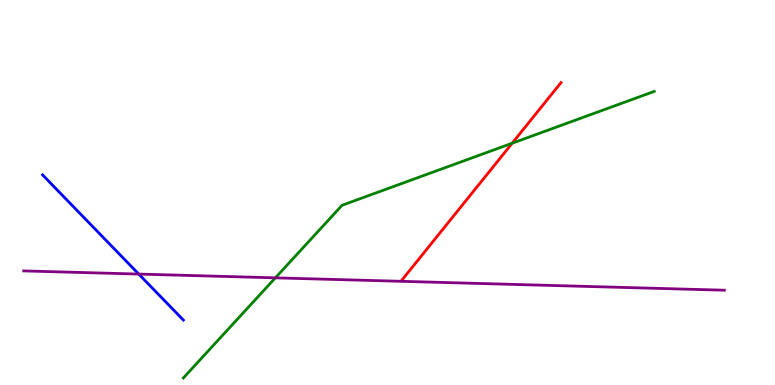[{'lines': ['blue', 'red'], 'intersections': []}, {'lines': ['green', 'red'], 'intersections': [{'x': 6.61, 'y': 6.28}]}, {'lines': ['purple', 'red'], 'intersections': []}, {'lines': ['blue', 'green'], 'intersections': []}, {'lines': ['blue', 'purple'], 'intersections': [{'x': 1.79, 'y': 2.88}]}, {'lines': ['green', 'purple'], 'intersections': [{'x': 3.55, 'y': 2.78}]}]